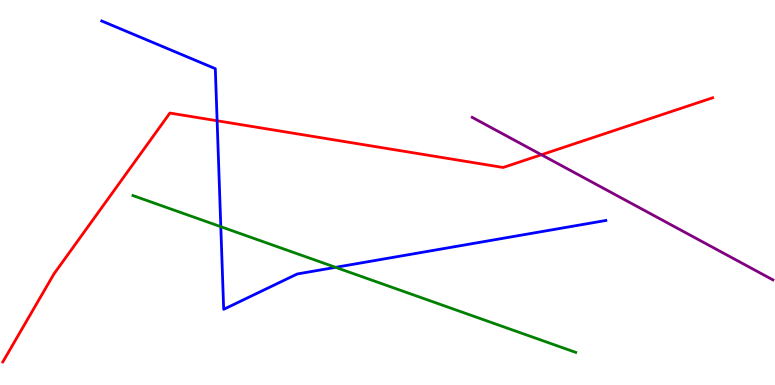[{'lines': ['blue', 'red'], 'intersections': [{'x': 2.8, 'y': 6.86}]}, {'lines': ['green', 'red'], 'intersections': []}, {'lines': ['purple', 'red'], 'intersections': [{'x': 6.99, 'y': 5.98}]}, {'lines': ['blue', 'green'], 'intersections': [{'x': 2.85, 'y': 4.11}, {'x': 4.33, 'y': 3.06}]}, {'lines': ['blue', 'purple'], 'intersections': []}, {'lines': ['green', 'purple'], 'intersections': []}]